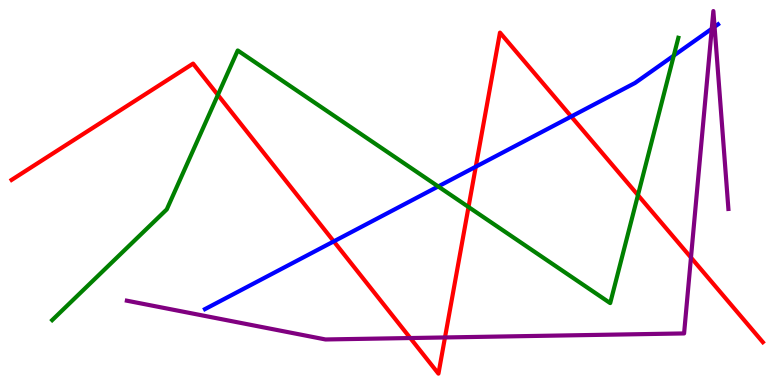[{'lines': ['blue', 'red'], 'intersections': [{'x': 4.31, 'y': 3.73}, {'x': 6.14, 'y': 5.67}, {'x': 7.37, 'y': 6.97}]}, {'lines': ['green', 'red'], 'intersections': [{'x': 2.81, 'y': 7.53}, {'x': 6.05, 'y': 4.62}, {'x': 8.23, 'y': 4.93}]}, {'lines': ['purple', 'red'], 'intersections': [{'x': 5.29, 'y': 1.22}, {'x': 5.74, 'y': 1.23}, {'x': 8.92, 'y': 3.31}]}, {'lines': ['blue', 'green'], 'intersections': [{'x': 5.65, 'y': 5.16}, {'x': 8.69, 'y': 8.56}]}, {'lines': ['blue', 'purple'], 'intersections': [{'x': 9.18, 'y': 9.25}, {'x': 9.22, 'y': 9.3}]}, {'lines': ['green', 'purple'], 'intersections': []}]